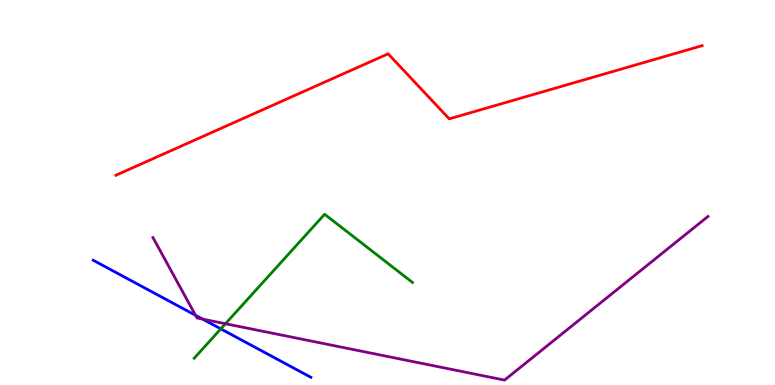[{'lines': ['blue', 'red'], 'intersections': []}, {'lines': ['green', 'red'], 'intersections': []}, {'lines': ['purple', 'red'], 'intersections': []}, {'lines': ['blue', 'green'], 'intersections': [{'x': 2.85, 'y': 1.46}]}, {'lines': ['blue', 'purple'], 'intersections': [{'x': 2.52, 'y': 1.81}, {'x': 2.62, 'y': 1.71}]}, {'lines': ['green', 'purple'], 'intersections': [{'x': 2.91, 'y': 1.59}]}]